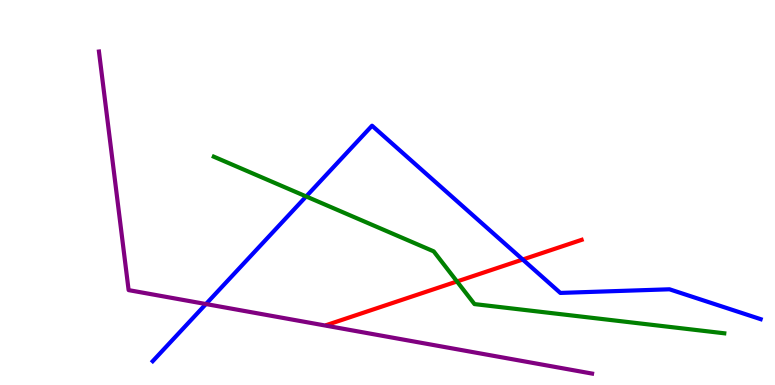[{'lines': ['blue', 'red'], 'intersections': [{'x': 6.74, 'y': 3.26}]}, {'lines': ['green', 'red'], 'intersections': [{'x': 5.9, 'y': 2.69}]}, {'lines': ['purple', 'red'], 'intersections': []}, {'lines': ['blue', 'green'], 'intersections': [{'x': 3.95, 'y': 4.9}]}, {'lines': ['blue', 'purple'], 'intersections': [{'x': 2.66, 'y': 2.1}]}, {'lines': ['green', 'purple'], 'intersections': []}]